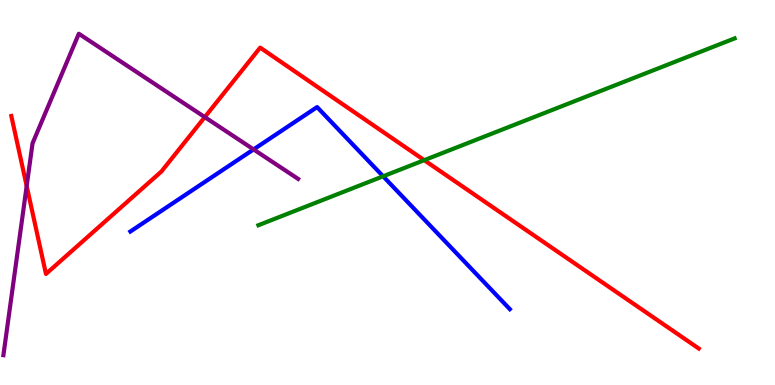[{'lines': ['blue', 'red'], 'intersections': []}, {'lines': ['green', 'red'], 'intersections': [{'x': 5.47, 'y': 5.84}]}, {'lines': ['purple', 'red'], 'intersections': [{'x': 0.344, 'y': 5.17}, {'x': 2.64, 'y': 6.96}]}, {'lines': ['blue', 'green'], 'intersections': [{'x': 4.94, 'y': 5.42}]}, {'lines': ['blue', 'purple'], 'intersections': [{'x': 3.27, 'y': 6.12}]}, {'lines': ['green', 'purple'], 'intersections': []}]